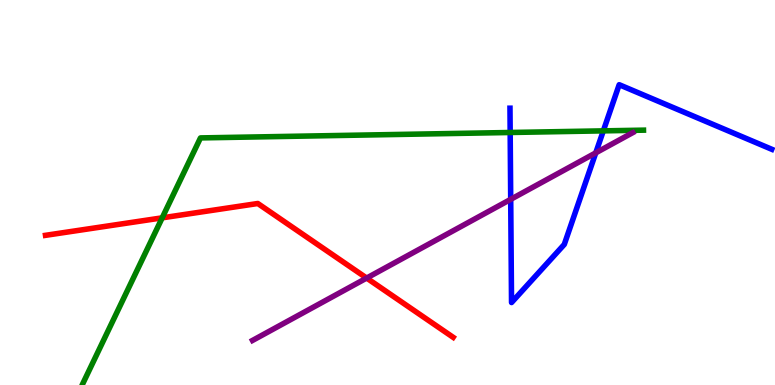[{'lines': ['blue', 'red'], 'intersections': []}, {'lines': ['green', 'red'], 'intersections': [{'x': 2.09, 'y': 4.34}]}, {'lines': ['purple', 'red'], 'intersections': [{'x': 4.73, 'y': 2.78}]}, {'lines': ['blue', 'green'], 'intersections': [{'x': 6.58, 'y': 6.56}, {'x': 7.78, 'y': 6.6}]}, {'lines': ['blue', 'purple'], 'intersections': [{'x': 6.59, 'y': 4.82}, {'x': 7.69, 'y': 6.03}]}, {'lines': ['green', 'purple'], 'intersections': []}]